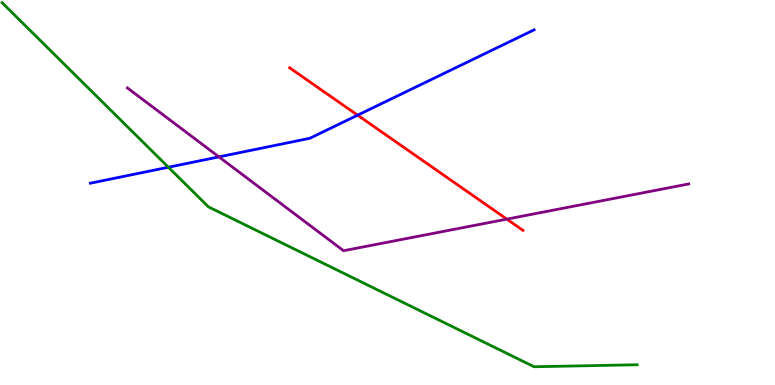[{'lines': ['blue', 'red'], 'intersections': [{'x': 4.61, 'y': 7.01}]}, {'lines': ['green', 'red'], 'intersections': []}, {'lines': ['purple', 'red'], 'intersections': [{'x': 6.54, 'y': 4.31}]}, {'lines': ['blue', 'green'], 'intersections': [{'x': 2.17, 'y': 5.66}]}, {'lines': ['blue', 'purple'], 'intersections': [{'x': 2.83, 'y': 5.93}]}, {'lines': ['green', 'purple'], 'intersections': []}]